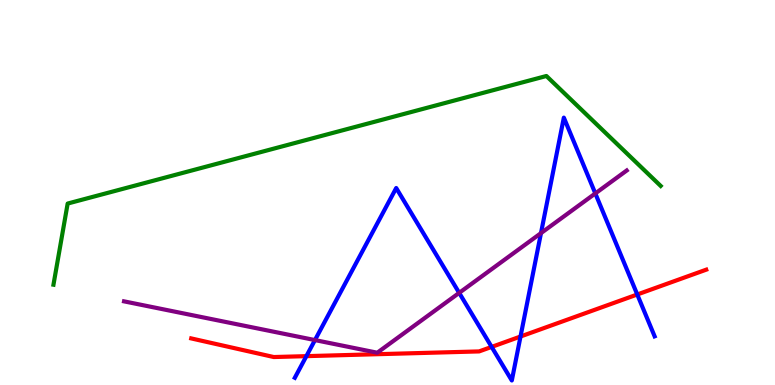[{'lines': ['blue', 'red'], 'intersections': [{'x': 3.95, 'y': 0.749}, {'x': 6.34, 'y': 0.989}, {'x': 6.72, 'y': 1.26}, {'x': 8.22, 'y': 2.35}]}, {'lines': ['green', 'red'], 'intersections': []}, {'lines': ['purple', 'red'], 'intersections': []}, {'lines': ['blue', 'green'], 'intersections': []}, {'lines': ['blue', 'purple'], 'intersections': [{'x': 4.06, 'y': 1.17}, {'x': 5.93, 'y': 2.39}, {'x': 6.98, 'y': 3.94}, {'x': 7.68, 'y': 4.98}]}, {'lines': ['green', 'purple'], 'intersections': []}]